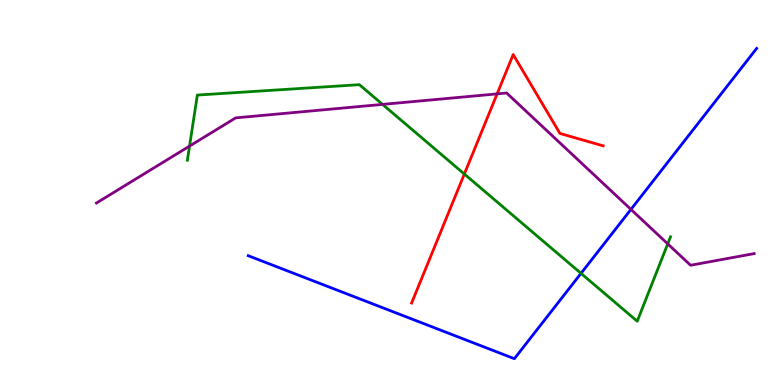[{'lines': ['blue', 'red'], 'intersections': []}, {'lines': ['green', 'red'], 'intersections': [{'x': 5.99, 'y': 5.48}]}, {'lines': ['purple', 'red'], 'intersections': [{'x': 6.41, 'y': 7.56}]}, {'lines': ['blue', 'green'], 'intersections': [{'x': 7.5, 'y': 2.9}]}, {'lines': ['blue', 'purple'], 'intersections': [{'x': 8.14, 'y': 4.56}]}, {'lines': ['green', 'purple'], 'intersections': [{'x': 2.45, 'y': 6.21}, {'x': 4.94, 'y': 7.29}, {'x': 8.62, 'y': 3.67}]}]